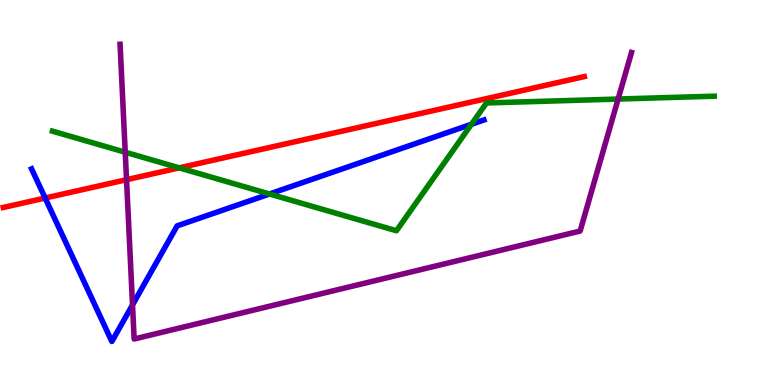[{'lines': ['blue', 'red'], 'intersections': [{'x': 0.582, 'y': 4.86}]}, {'lines': ['green', 'red'], 'intersections': [{'x': 2.31, 'y': 5.64}]}, {'lines': ['purple', 'red'], 'intersections': [{'x': 1.63, 'y': 5.33}]}, {'lines': ['blue', 'green'], 'intersections': [{'x': 3.48, 'y': 4.96}, {'x': 6.08, 'y': 6.77}]}, {'lines': ['blue', 'purple'], 'intersections': [{'x': 1.71, 'y': 2.08}]}, {'lines': ['green', 'purple'], 'intersections': [{'x': 1.62, 'y': 6.05}, {'x': 7.98, 'y': 7.43}]}]